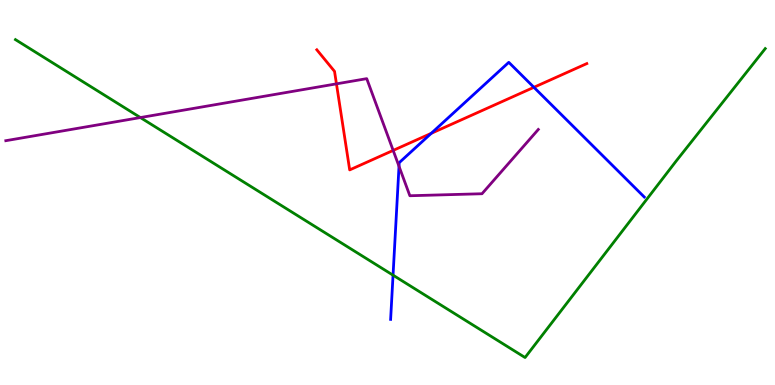[{'lines': ['blue', 'red'], 'intersections': [{'x': 5.56, 'y': 6.54}, {'x': 6.89, 'y': 7.73}]}, {'lines': ['green', 'red'], 'intersections': []}, {'lines': ['purple', 'red'], 'intersections': [{'x': 4.34, 'y': 7.82}, {'x': 5.07, 'y': 6.09}]}, {'lines': ['blue', 'green'], 'intersections': [{'x': 5.07, 'y': 2.85}]}, {'lines': ['blue', 'purple'], 'intersections': [{'x': 5.15, 'y': 5.68}]}, {'lines': ['green', 'purple'], 'intersections': [{'x': 1.81, 'y': 6.95}]}]